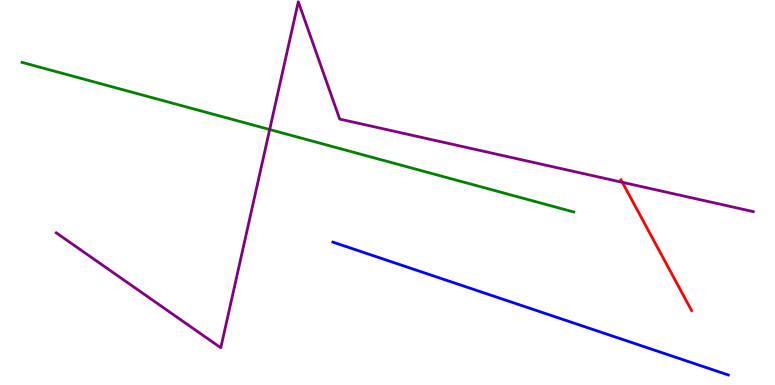[{'lines': ['blue', 'red'], 'intersections': []}, {'lines': ['green', 'red'], 'intersections': []}, {'lines': ['purple', 'red'], 'intersections': [{'x': 8.03, 'y': 5.26}]}, {'lines': ['blue', 'green'], 'intersections': []}, {'lines': ['blue', 'purple'], 'intersections': []}, {'lines': ['green', 'purple'], 'intersections': [{'x': 3.48, 'y': 6.64}]}]